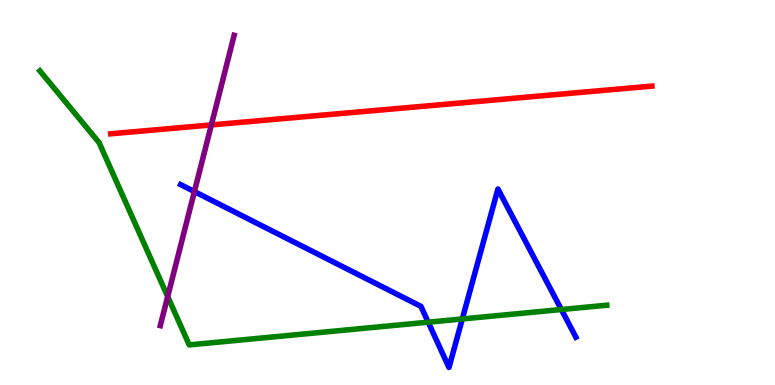[{'lines': ['blue', 'red'], 'intersections': []}, {'lines': ['green', 'red'], 'intersections': []}, {'lines': ['purple', 'red'], 'intersections': [{'x': 2.73, 'y': 6.76}]}, {'lines': ['blue', 'green'], 'intersections': [{'x': 5.53, 'y': 1.63}, {'x': 5.97, 'y': 1.72}, {'x': 7.24, 'y': 1.96}]}, {'lines': ['blue', 'purple'], 'intersections': [{'x': 2.51, 'y': 5.02}]}, {'lines': ['green', 'purple'], 'intersections': [{'x': 2.16, 'y': 2.3}]}]